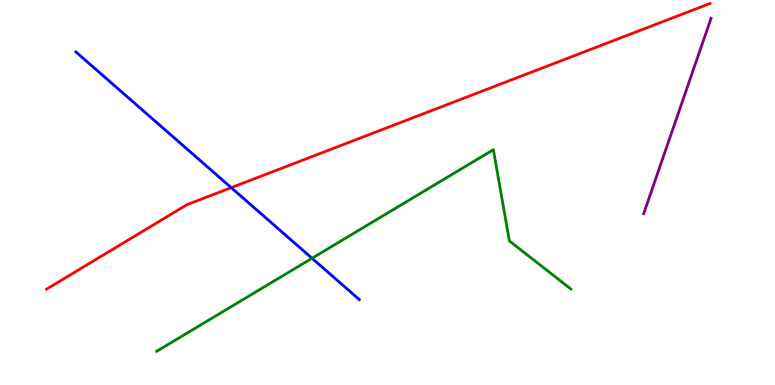[{'lines': ['blue', 'red'], 'intersections': [{'x': 2.98, 'y': 5.13}]}, {'lines': ['green', 'red'], 'intersections': []}, {'lines': ['purple', 'red'], 'intersections': []}, {'lines': ['blue', 'green'], 'intersections': [{'x': 4.03, 'y': 3.29}]}, {'lines': ['blue', 'purple'], 'intersections': []}, {'lines': ['green', 'purple'], 'intersections': []}]